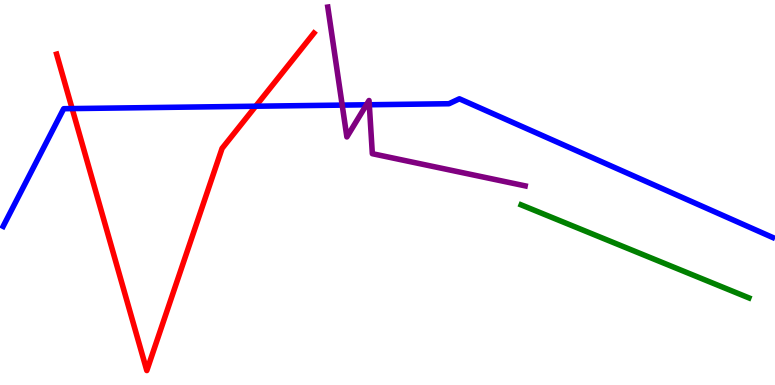[{'lines': ['blue', 'red'], 'intersections': [{'x': 0.931, 'y': 7.18}, {'x': 3.3, 'y': 7.24}]}, {'lines': ['green', 'red'], 'intersections': []}, {'lines': ['purple', 'red'], 'intersections': []}, {'lines': ['blue', 'green'], 'intersections': []}, {'lines': ['blue', 'purple'], 'intersections': [{'x': 4.42, 'y': 7.27}, {'x': 4.73, 'y': 7.28}, {'x': 4.77, 'y': 7.28}]}, {'lines': ['green', 'purple'], 'intersections': []}]